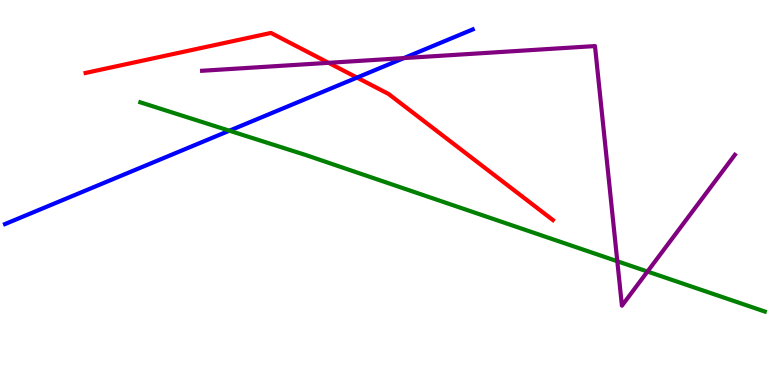[{'lines': ['blue', 'red'], 'intersections': [{'x': 4.61, 'y': 7.98}]}, {'lines': ['green', 'red'], 'intersections': []}, {'lines': ['purple', 'red'], 'intersections': [{'x': 4.24, 'y': 8.37}]}, {'lines': ['blue', 'green'], 'intersections': [{'x': 2.96, 'y': 6.61}]}, {'lines': ['blue', 'purple'], 'intersections': [{'x': 5.21, 'y': 8.49}]}, {'lines': ['green', 'purple'], 'intersections': [{'x': 7.97, 'y': 3.21}, {'x': 8.35, 'y': 2.95}]}]